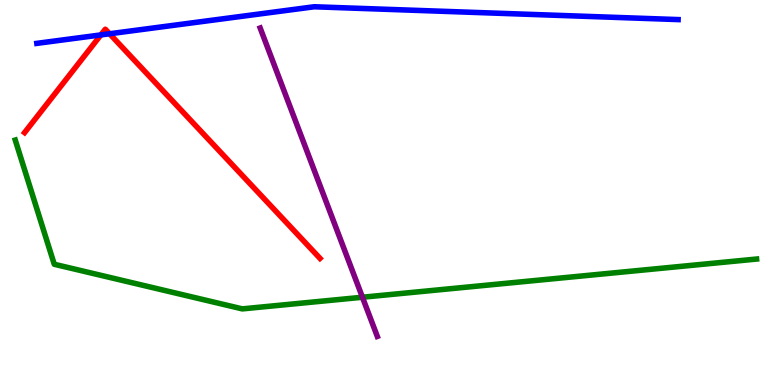[{'lines': ['blue', 'red'], 'intersections': [{'x': 1.3, 'y': 9.09}, {'x': 1.41, 'y': 9.12}]}, {'lines': ['green', 'red'], 'intersections': []}, {'lines': ['purple', 'red'], 'intersections': []}, {'lines': ['blue', 'green'], 'intersections': []}, {'lines': ['blue', 'purple'], 'intersections': []}, {'lines': ['green', 'purple'], 'intersections': [{'x': 4.68, 'y': 2.28}]}]